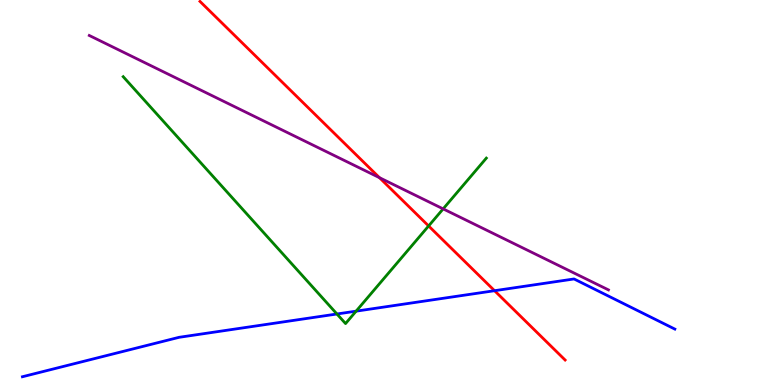[{'lines': ['blue', 'red'], 'intersections': [{'x': 6.38, 'y': 2.45}]}, {'lines': ['green', 'red'], 'intersections': [{'x': 5.53, 'y': 4.13}]}, {'lines': ['purple', 'red'], 'intersections': [{'x': 4.9, 'y': 5.39}]}, {'lines': ['blue', 'green'], 'intersections': [{'x': 4.35, 'y': 1.84}, {'x': 4.6, 'y': 1.92}]}, {'lines': ['blue', 'purple'], 'intersections': []}, {'lines': ['green', 'purple'], 'intersections': [{'x': 5.72, 'y': 4.57}]}]